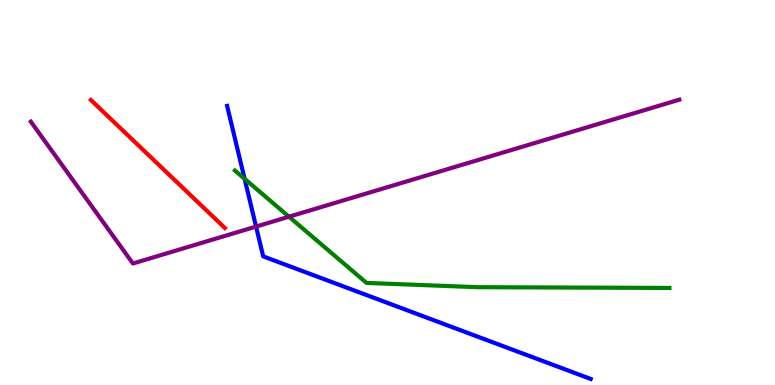[{'lines': ['blue', 'red'], 'intersections': []}, {'lines': ['green', 'red'], 'intersections': []}, {'lines': ['purple', 'red'], 'intersections': []}, {'lines': ['blue', 'green'], 'intersections': [{'x': 3.16, 'y': 5.35}]}, {'lines': ['blue', 'purple'], 'intersections': [{'x': 3.3, 'y': 4.11}]}, {'lines': ['green', 'purple'], 'intersections': [{'x': 3.73, 'y': 4.37}]}]